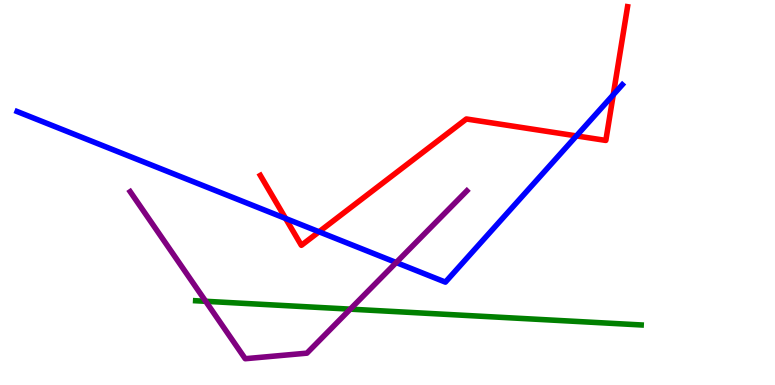[{'lines': ['blue', 'red'], 'intersections': [{'x': 3.69, 'y': 4.33}, {'x': 4.12, 'y': 3.98}, {'x': 7.44, 'y': 6.47}, {'x': 7.91, 'y': 7.54}]}, {'lines': ['green', 'red'], 'intersections': []}, {'lines': ['purple', 'red'], 'intersections': []}, {'lines': ['blue', 'green'], 'intersections': []}, {'lines': ['blue', 'purple'], 'intersections': [{'x': 5.11, 'y': 3.18}]}, {'lines': ['green', 'purple'], 'intersections': [{'x': 2.65, 'y': 2.17}, {'x': 4.52, 'y': 1.97}]}]